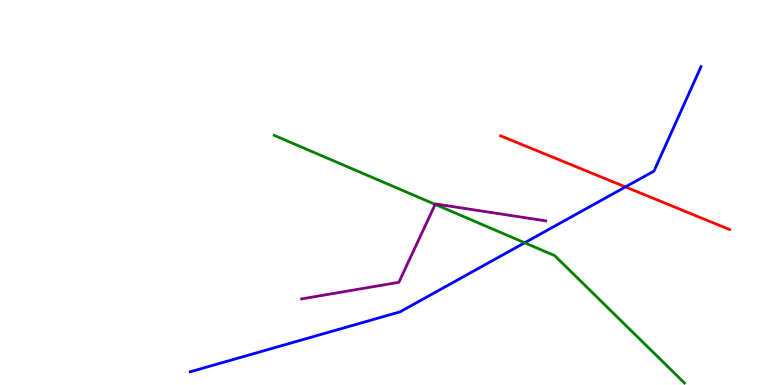[{'lines': ['blue', 'red'], 'intersections': [{'x': 8.07, 'y': 5.14}]}, {'lines': ['green', 'red'], 'intersections': []}, {'lines': ['purple', 'red'], 'intersections': []}, {'lines': ['blue', 'green'], 'intersections': [{'x': 6.77, 'y': 3.69}]}, {'lines': ['blue', 'purple'], 'intersections': []}, {'lines': ['green', 'purple'], 'intersections': [{'x': 5.62, 'y': 4.69}]}]